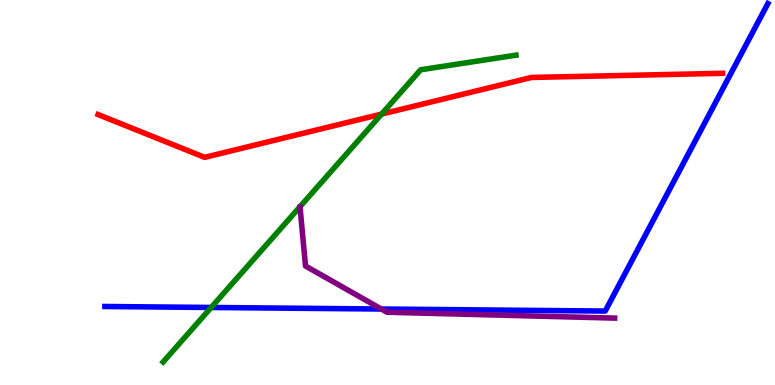[{'lines': ['blue', 'red'], 'intersections': []}, {'lines': ['green', 'red'], 'intersections': [{'x': 4.92, 'y': 7.04}]}, {'lines': ['purple', 'red'], 'intersections': []}, {'lines': ['blue', 'green'], 'intersections': [{'x': 2.72, 'y': 2.01}]}, {'lines': ['blue', 'purple'], 'intersections': [{'x': 4.92, 'y': 1.97}]}, {'lines': ['green', 'purple'], 'intersections': []}]